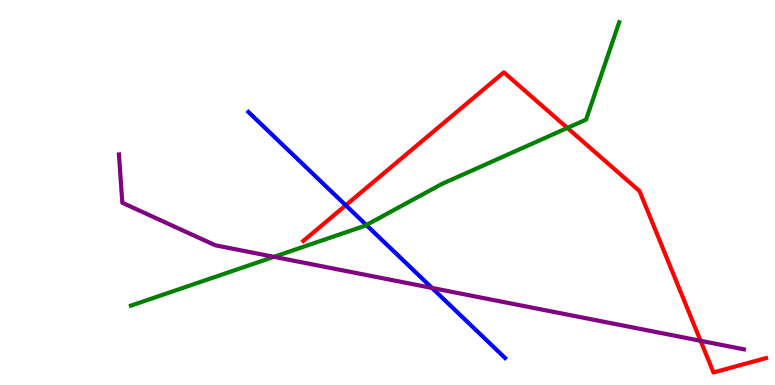[{'lines': ['blue', 'red'], 'intersections': [{'x': 4.46, 'y': 4.67}]}, {'lines': ['green', 'red'], 'intersections': [{'x': 7.32, 'y': 6.68}]}, {'lines': ['purple', 'red'], 'intersections': [{'x': 9.04, 'y': 1.15}]}, {'lines': ['blue', 'green'], 'intersections': [{'x': 4.73, 'y': 4.16}]}, {'lines': ['blue', 'purple'], 'intersections': [{'x': 5.57, 'y': 2.52}]}, {'lines': ['green', 'purple'], 'intersections': [{'x': 3.54, 'y': 3.33}]}]